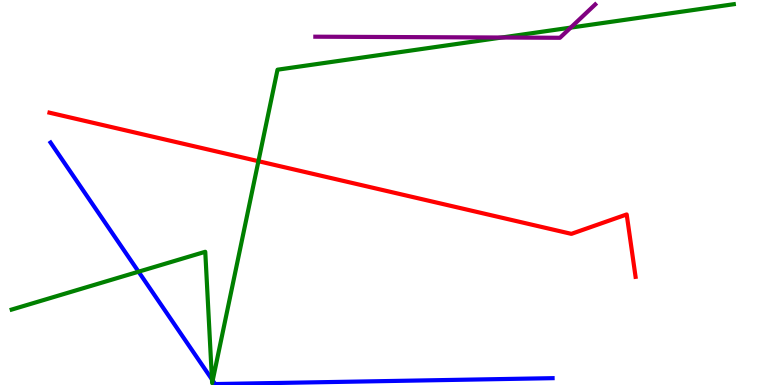[{'lines': ['blue', 'red'], 'intersections': []}, {'lines': ['green', 'red'], 'intersections': [{'x': 3.33, 'y': 5.81}]}, {'lines': ['purple', 'red'], 'intersections': []}, {'lines': ['blue', 'green'], 'intersections': [{'x': 1.79, 'y': 2.94}, {'x': 2.73, 'y': 0.145}, {'x': 2.74, 'y': 0.118}]}, {'lines': ['blue', 'purple'], 'intersections': []}, {'lines': ['green', 'purple'], 'intersections': [{'x': 6.47, 'y': 9.03}, {'x': 7.36, 'y': 9.28}]}]